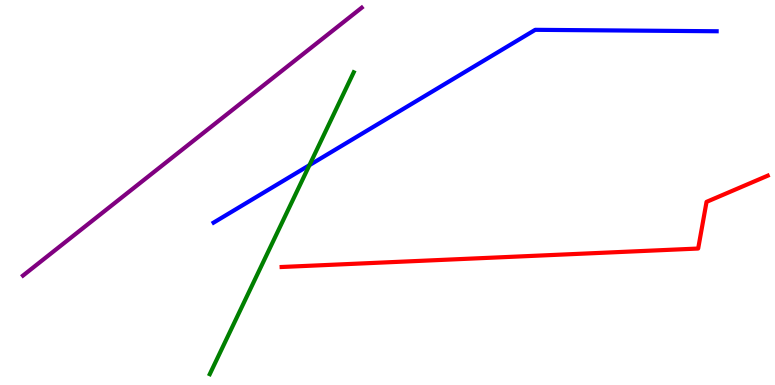[{'lines': ['blue', 'red'], 'intersections': []}, {'lines': ['green', 'red'], 'intersections': []}, {'lines': ['purple', 'red'], 'intersections': []}, {'lines': ['blue', 'green'], 'intersections': [{'x': 3.99, 'y': 5.71}]}, {'lines': ['blue', 'purple'], 'intersections': []}, {'lines': ['green', 'purple'], 'intersections': []}]